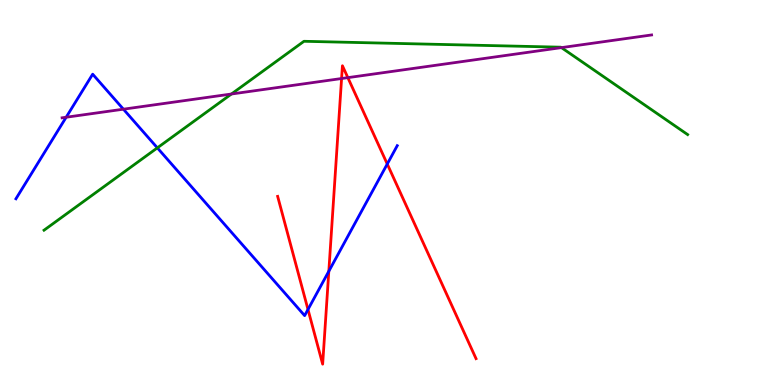[{'lines': ['blue', 'red'], 'intersections': [{'x': 3.97, 'y': 1.96}, {'x': 4.24, 'y': 2.95}, {'x': 5.0, 'y': 5.74}]}, {'lines': ['green', 'red'], 'intersections': []}, {'lines': ['purple', 'red'], 'intersections': [{'x': 4.41, 'y': 7.96}, {'x': 4.49, 'y': 7.98}]}, {'lines': ['blue', 'green'], 'intersections': [{'x': 2.03, 'y': 6.16}]}, {'lines': ['blue', 'purple'], 'intersections': [{'x': 0.854, 'y': 6.95}, {'x': 1.59, 'y': 7.16}]}, {'lines': ['green', 'purple'], 'intersections': [{'x': 2.99, 'y': 7.56}, {'x': 7.24, 'y': 8.76}]}]